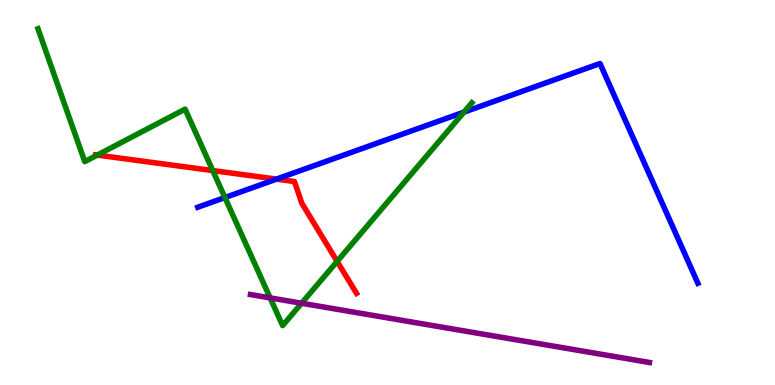[{'lines': ['blue', 'red'], 'intersections': [{'x': 3.57, 'y': 5.35}]}, {'lines': ['green', 'red'], 'intersections': [{'x': 1.26, 'y': 5.97}, {'x': 2.75, 'y': 5.57}, {'x': 4.35, 'y': 3.21}]}, {'lines': ['purple', 'red'], 'intersections': []}, {'lines': ['blue', 'green'], 'intersections': [{'x': 2.9, 'y': 4.87}, {'x': 5.99, 'y': 7.09}]}, {'lines': ['blue', 'purple'], 'intersections': []}, {'lines': ['green', 'purple'], 'intersections': [{'x': 3.49, 'y': 2.26}, {'x': 3.89, 'y': 2.12}]}]